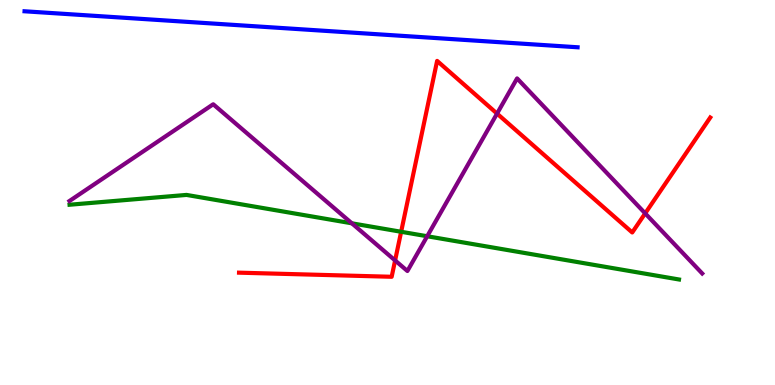[{'lines': ['blue', 'red'], 'intersections': []}, {'lines': ['green', 'red'], 'intersections': [{'x': 5.18, 'y': 3.98}]}, {'lines': ['purple', 'red'], 'intersections': [{'x': 5.1, 'y': 3.24}, {'x': 6.41, 'y': 7.05}, {'x': 8.33, 'y': 4.46}]}, {'lines': ['blue', 'green'], 'intersections': []}, {'lines': ['blue', 'purple'], 'intersections': []}, {'lines': ['green', 'purple'], 'intersections': [{'x': 4.54, 'y': 4.2}, {'x': 5.51, 'y': 3.86}]}]